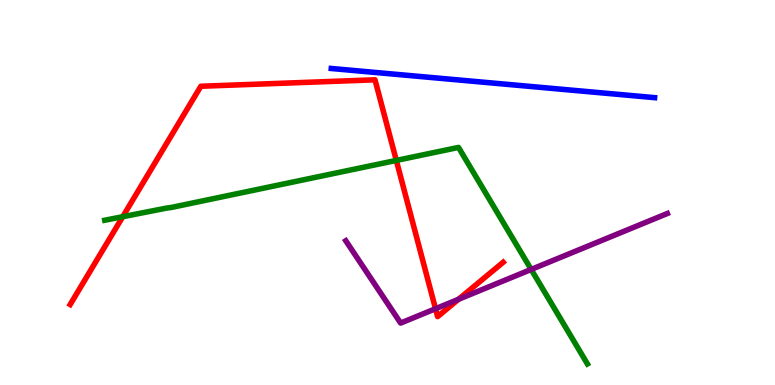[{'lines': ['blue', 'red'], 'intersections': []}, {'lines': ['green', 'red'], 'intersections': [{'x': 1.58, 'y': 4.37}, {'x': 5.11, 'y': 5.83}]}, {'lines': ['purple', 'red'], 'intersections': [{'x': 5.62, 'y': 1.98}, {'x': 5.92, 'y': 2.23}]}, {'lines': ['blue', 'green'], 'intersections': []}, {'lines': ['blue', 'purple'], 'intersections': []}, {'lines': ['green', 'purple'], 'intersections': [{'x': 6.85, 'y': 3.0}]}]